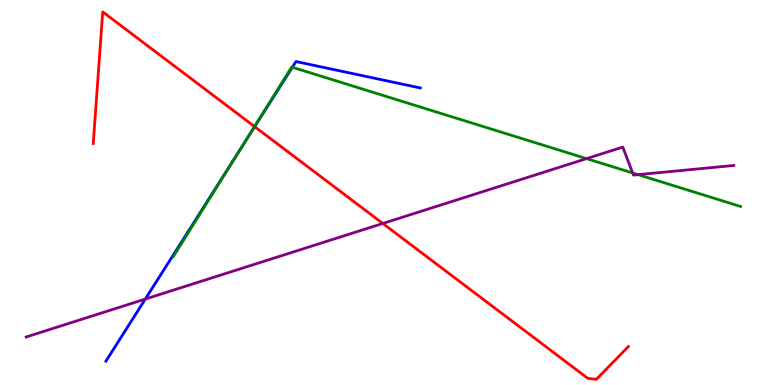[{'lines': ['blue', 'red'], 'intersections': [{'x': 3.29, 'y': 6.71}]}, {'lines': ['green', 'red'], 'intersections': [{'x': 3.28, 'y': 6.71}]}, {'lines': ['purple', 'red'], 'intersections': [{'x': 4.94, 'y': 4.2}]}, {'lines': ['blue', 'green'], 'intersections': [{'x': 3.09, 'y': 6.09}, {'x': 3.77, 'y': 8.25}]}, {'lines': ['blue', 'purple'], 'intersections': [{'x': 1.88, 'y': 2.23}]}, {'lines': ['green', 'purple'], 'intersections': [{'x': 7.57, 'y': 5.88}, {'x': 8.16, 'y': 5.51}, {'x': 8.23, 'y': 5.46}]}]